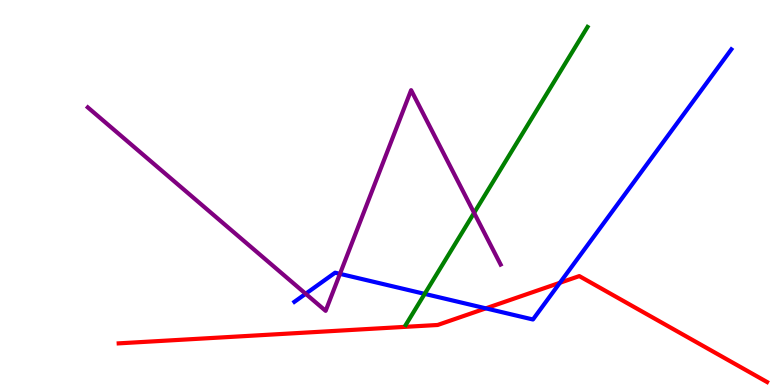[{'lines': ['blue', 'red'], 'intersections': [{'x': 6.27, 'y': 1.99}, {'x': 7.22, 'y': 2.66}]}, {'lines': ['green', 'red'], 'intersections': []}, {'lines': ['purple', 'red'], 'intersections': []}, {'lines': ['blue', 'green'], 'intersections': [{'x': 5.48, 'y': 2.37}]}, {'lines': ['blue', 'purple'], 'intersections': [{'x': 3.94, 'y': 2.37}, {'x': 4.39, 'y': 2.89}]}, {'lines': ['green', 'purple'], 'intersections': [{'x': 6.12, 'y': 4.47}]}]